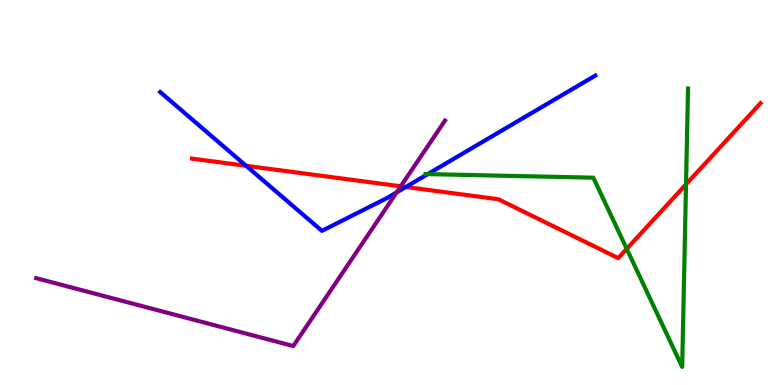[{'lines': ['blue', 'red'], 'intersections': [{'x': 3.18, 'y': 5.69}, {'x': 5.24, 'y': 5.14}]}, {'lines': ['green', 'red'], 'intersections': [{'x': 8.09, 'y': 3.54}, {'x': 8.85, 'y': 5.21}]}, {'lines': ['purple', 'red'], 'intersections': [{'x': 5.17, 'y': 5.16}]}, {'lines': ['blue', 'green'], 'intersections': [{'x': 5.52, 'y': 5.48}]}, {'lines': ['blue', 'purple'], 'intersections': [{'x': 5.12, 'y': 5.0}]}, {'lines': ['green', 'purple'], 'intersections': []}]